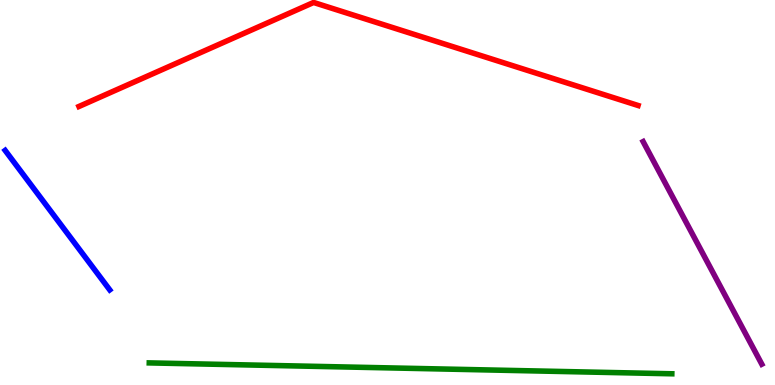[{'lines': ['blue', 'red'], 'intersections': []}, {'lines': ['green', 'red'], 'intersections': []}, {'lines': ['purple', 'red'], 'intersections': []}, {'lines': ['blue', 'green'], 'intersections': []}, {'lines': ['blue', 'purple'], 'intersections': []}, {'lines': ['green', 'purple'], 'intersections': []}]